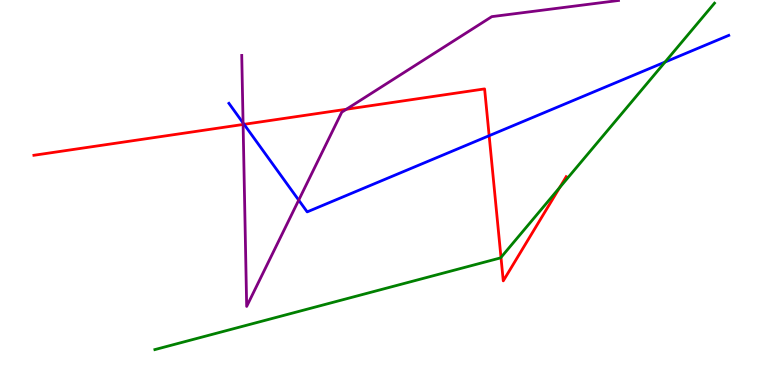[{'lines': ['blue', 'red'], 'intersections': [{'x': 3.15, 'y': 6.77}, {'x': 6.31, 'y': 6.48}]}, {'lines': ['green', 'red'], 'intersections': [{'x': 6.46, 'y': 3.31}, {'x': 7.22, 'y': 5.13}]}, {'lines': ['purple', 'red'], 'intersections': [{'x': 3.14, 'y': 6.77}, {'x': 4.47, 'y': 7.16}]}, {'lines': ['blue', 'green'], 'intersections': [{'x': 8.58, 'y': 8.39}]}, {'lines': ['blue', 'purple'], 'intersections': [{'x': 3.14, 'y': 6.81}, {'x': 3.85, 'y': 4.8}]}, {'lines': ['green', 'purple'], 'intersections': []}]